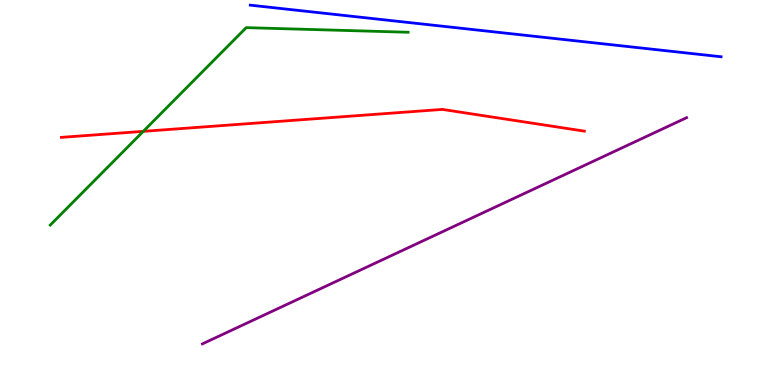[{'lines': ['blue', 'red'], 'intersections': []}, {'lines': ['green', 'red'], 'intersections': [{'x': 1.85, 'y': 6.59}]}, {'lines': ['purple', 'red'], 'intersections': []}, {'lines': ['blue', 'green'], 'intersections': []}, {'lines': ['blue', 'purple'], 'intersections': []}, {'lines': ['green', 'purple'], 'intersections': []}]